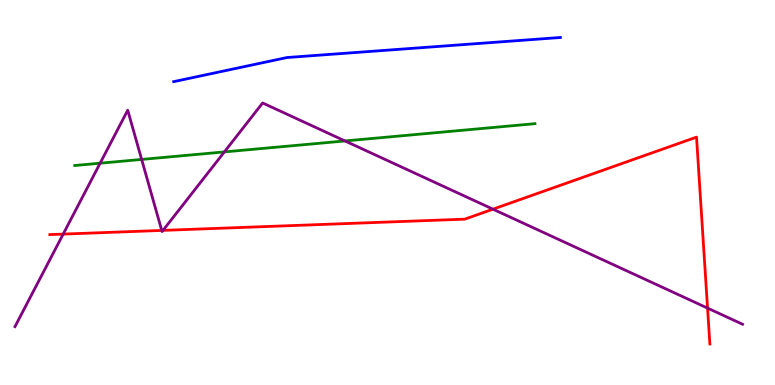[{'lines': ['blue', 'red'], 'intersections': []}, {'lines': ['green', 'red'], 'intersections': []}, {'lines': ['purple', 'red'], 'intersections': [{'x': 0.815, 'y': 3.92}, {'x': 2.09, 'y': 4.01}, {'x': 2.1, 'y': 4.02}, {'x': 6.36, 'y': 4.57}, {'x': 9.13, 'y': 2.0}]}, {'lines': ['blue', 'green'], 'intersections': []}, {'lines': ['blue', 'purple'], 'intersections': []}, {'lines': ['green', 'purple'], 'intersections': [{'x': 1.29, 'y': 5.76}, {'x': 1.83, 'y': 5.86}, {'x': 2.9, 'y': 6.05}, {'x': 4.45, 'y': 6.34}]}]